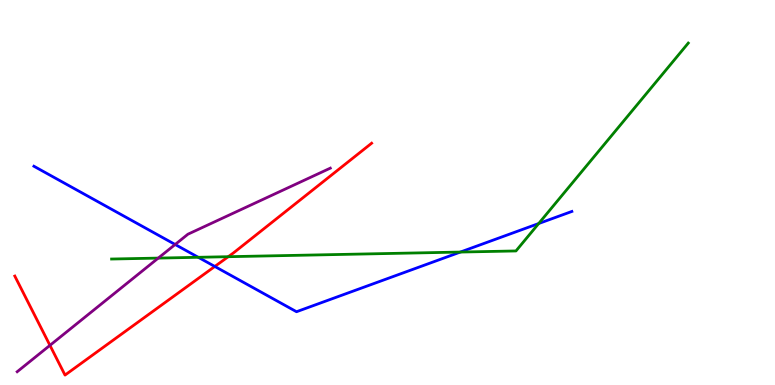[{'lines': ['blue', 'red'], 'intersections': [{'x': 2.77, 'y': 3.08}]}, {'lines': ['green', 'red'], 'intersections': [{'x': 2.95, 'y': 3.33}]}, {'lines': ['purple', 'red'], 'intersections': [{'x': 0.644, 'y': 1.03}]}, {'lines': ['blue', 'green'], 'intersections': [{'x': 2.56, 'y': 3.32}, {'x': 5.94, 'y': 3.45}, {'x': 6.95, 'y': 4.19}]}, {'lines': ['blue', 'purple'], 'intersections': [{'x': 2.26, 'y': 3.65}]}, {'lines': ['green', 'purple'], 'intersections': [{'x': 2.04, 'y': 3.3}]}]